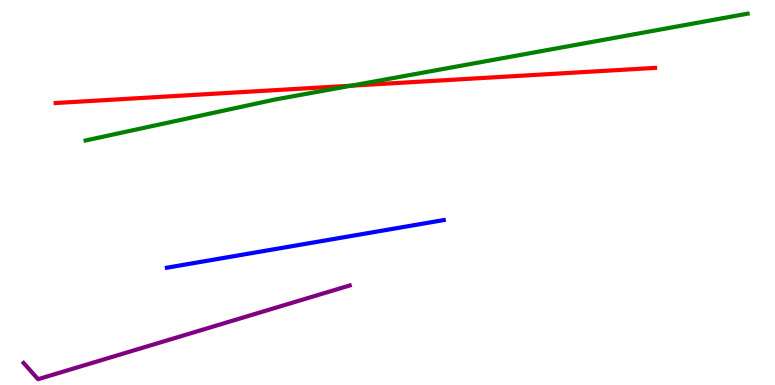[{'lines': ['blue', 'red'], 'intersections': []}, {'lines': ['green', 'red'], 'intersections': [{'x': 4.53, 'y': 7.77}]}, {'lines': ['purple', 'red'], 'intersections': []}, {'lines': ['blue', 'green'], 'intersections': []}, {'lines': ['blue', 'purple'], 'intersections': []}, {'lines': ['green', 'purple'], 'intersections': []}]